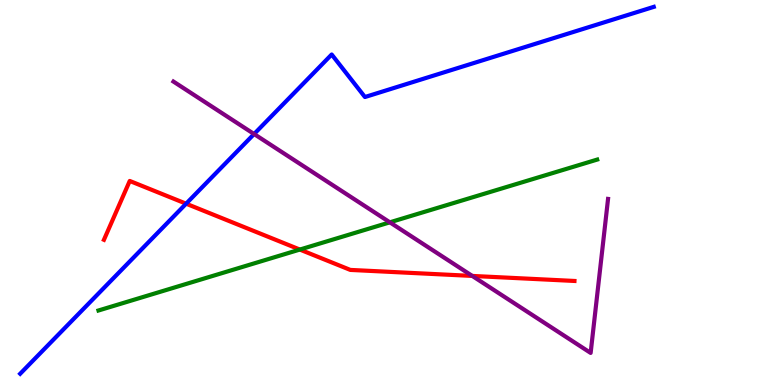[{'lines': ['blue', 'red'], 'intersections': [{'x': 2.4, 'y': 4.71}]}, {'lines': ['green', 'red'], 'intersections': [{'x': 3.87, 'y': 3.52}]}, {'lines': ['purple', 'red'], 'intersections': [{'x': 6.09, 'y': 2.83}]}, {'lines': ['blue', 'green'], 'intersections': []}, {'lines': ['blue', 'purple'], 'intersections': [{'x': 3.28, 'y': 6.52}]}, {'lines': ['green', 'purple'], 'intersections': [{'x': 5.03, 'y': 4.23}]}]